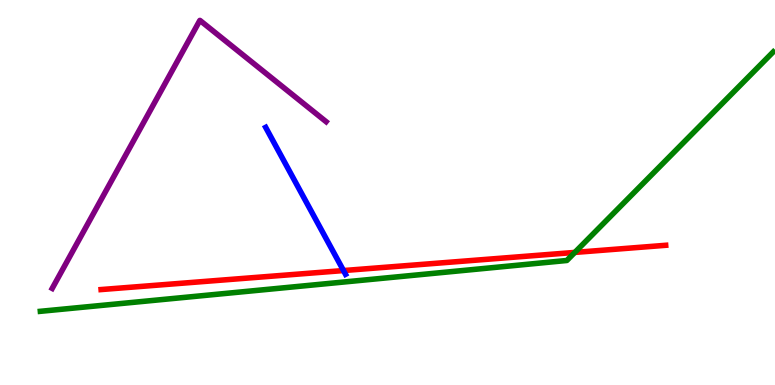[{'lines': ['blue', 'red'], 'intersections': [{'x': 4.43, 'y': 2.97}]}, {'lines': ['green', 'red'], 'intersections': [{'x': 7.42, 'y': 3.44}]}, {'lines': ['purple', 'red'], 'intersections': []}, {'lines': ['blue', 'green'], 'intersections': []}, {'lines': ['blue', 'purple'], 'intersections': []}, {'lines': ['green', 'purple'], 'intersections': []}]